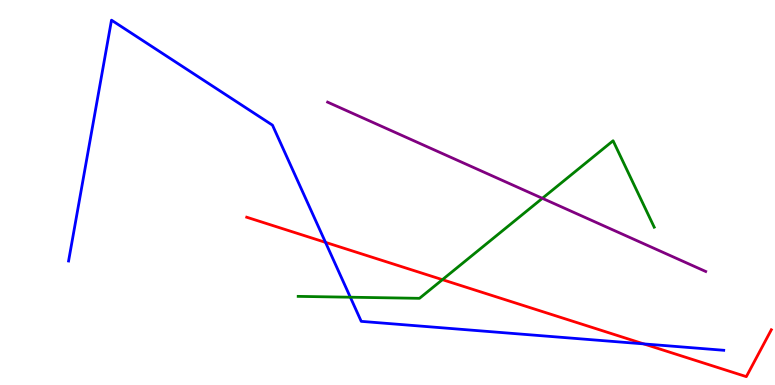[{'lines': ['blue', 'red'], 'intersections': [{'x': 4.2, 'y': 3.7}, {'x': 8.31, 'y': 1.07}]}, {'lines': ['green', 'red'], 'intersections': [{'x': 5.71, 'y': 2.74}]}, {'lines': ['purple', 'red'], 'intersections': []}, {'lines': ['blue', 'green'], 'intersections': [{'x': 4.52, 'y': 2.28}]}, {'lines': ['blue', 'purple'], 'intersections': []}, {'lines': ['green', 'purple'], 'intersections': [{'x': 7.0, 'y': 4.85}]}]